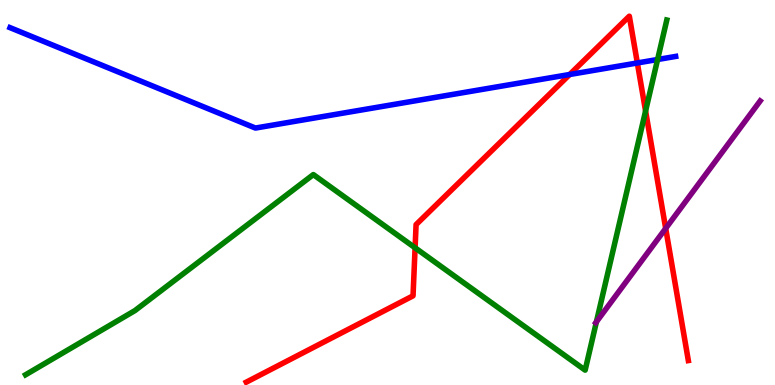[{'lines': ['blue', 'red'], 'intersections': [{'x': 7.35, 'y': 8.07}, {'x': 8.22, 'y': 8.36}]}, {'lines': ['green', 'red'], 'intersections': [{'x': 5.36, 'y': 3.56}, {'x': 8.33, 'y': 7.12}]}, {'lines': ['purple', 'red'], 'intersections': [{'x': 8.59, 'y': 4.07}]}, {'lines': ['blue', 'green'], 'intersections': [{'x': 8.49, 'y': 8.45}]}, {'lines': ['blue', 'purple'], 'intersections': []}, {'lines': ['green', 'purple'], 'intersections': [{'x': 7.7, 'y': 1.64}]}]